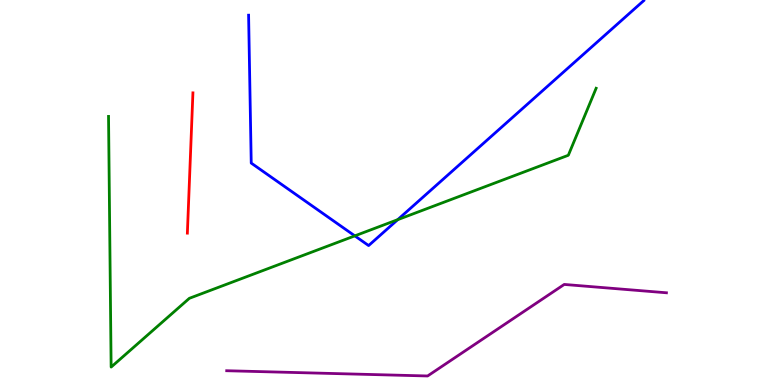[{'lines': ['blue', 'red'], 'intersections': []}, {'lines': ['green', 'red'], 'intersections': []}, {'lines': ['purple', 'red'], 'intersections': []}, {'lines': ['blue', 'green'], 'intersections': [{'x': 4.58, 'y': 3.87}, {'x': 5.13, 'y': 4.29}]}, {'lines': ['blue', 'purple'], 'intersections': []}, {'lines': ['green', 'purple'], 'intersections': []}]